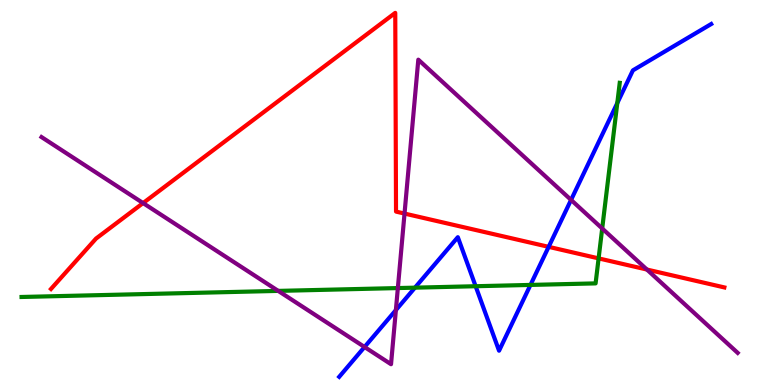[{'lines': ['blue', 'red'], 'intersections': [{'x': 7.08, 'y': 3.59}]}, {'lines': ['green', 'red'], 'intersections': [{'x': 7.72, 'y': 3.29}]}, {'lines': ['purple', 'red'], 'intersections': [{'x': 1.85, 'y': 4.73}, {'x': 5.22, 'y': 4.45}, {'x': 8.35, 'y': 3.0}]}, {'lines': ['blue', 'green'], 'intersections': [{'x': 5.35, 'y': 2.53}, {'x': 6.14, 'y': 2.57}, {'x': 6.84, 'y': 2.6}, {'x': 7.97, 'y': 7.32}]}, {'lines': ['blue', 'purple'], 'intersections': [{'x': 4.7, 'y': 0.987}, {'x': 5.11, 'y': 1.95}, {'x': 7.37, 'y': 4.81}]}, {'lines': ['green', 'purple'], 'intersections': [{'x': 3.59, 'y': 2.44}, {'x': 5.13, 'y': 2.52}, {'x': 7.77, 'y': 4.07}]}]